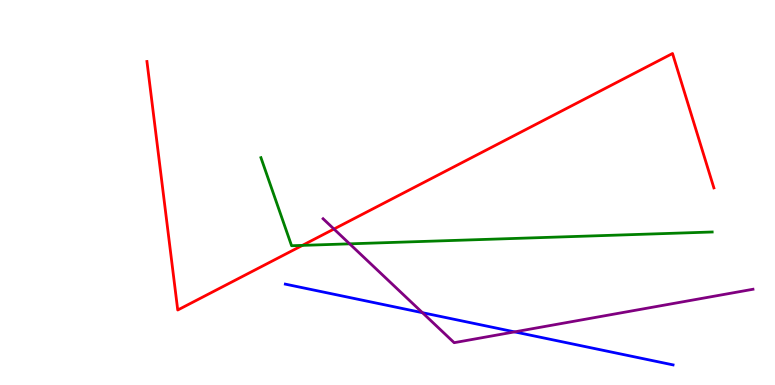[{'lines': ['blue', 'red'], 'intersections': []}, {'lines': ['green', 'red'], 'intersections': [{'x': 3.9, 'y': 3.63}]}, {'lines': ['purple', 'red'], 'intersections': [{'x': 4.31, 'y': 4.05}]}, {'lines': ['blue', 'green'], 'intersections': []}, {'lines': ['blue', 'purple'], 'intersections': [{'x': 5.45, 'y': 1.88}, {'x': 6.64, 'y': 1.38}]}, {'lines': ['green', 'purple'], 'intersections': [{'x': 4.51, 'y': 3.67}]}]